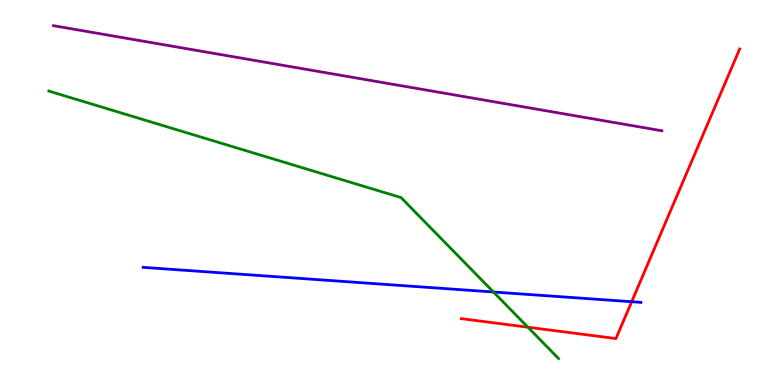[{'lines': ['blue', 'red'], 'intersections': [{'x': 8.15, 'y': 2.16}]}, {'lines': ['green', 'red'], 'intersections': [{'x': 6.81, 'y': 1.5}]}, {'lines': ['purple', 'red'], 'intersections': []}, {'lines': ['blue', 'green'], 'intersections': [{'x': 6.37, 'y': 2.42}]}, {'lines': ['blue', 'purple'], 'intersections': []}, {'lines': ['green', 'purple'], 'intersections': []}]